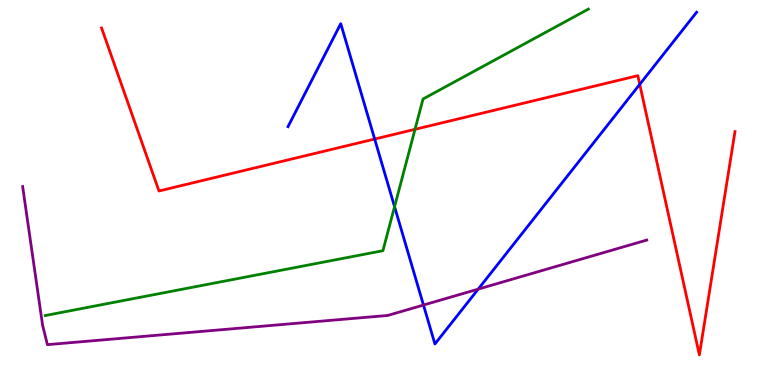[{'lines': ['blue', 'red'], 'intersections': [{'x': 4.83, 'y': 6.39}, {'x': 8.25, 'y': 7.81}]}, {'lines': ['green', 'red'], 'intersections': [{'x': 5.36, 'y': 6.64}]}, {'lines': ['purple', 'red'], 'intersections': []}, {'lines': ['blue', 'green'], 'intersections': [{'x': 5.09, 'y': 4.63}]}, {'lines': ['blue', 'purple'], 'intersections': [{'x': 5.46, 'y': 2.08}, {'x': 6.17, 'y': 2.49}]}, {'lines': ['green', 'purple'], 'intersections': []}]